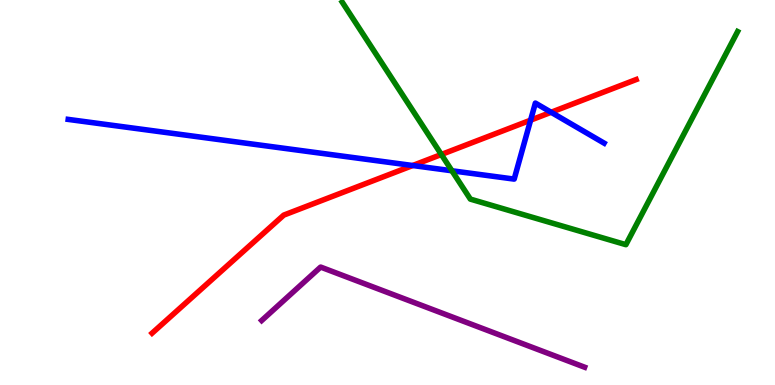[{'lines': ['blue', 'red'], 'intersections': [{'x': 5.32, 'y': 5.7}, {'x': 6.85, 'y': 6.88}, {'x': 7.11, 'y': 7.08}]}, {'lines': ['green', 'red'], 'intersections': [{'x': 5.69, 'y': 5.99}]}, {'lines': ['purple', 'red'], 'intersections': []}, {'lines': ['blue', 'green'], 'intersections': [{'x': 5.83, 'y': 5.56}]}, {'lines': ['blue', 'purple'], 'intersections': []}, {'lines': ['green', 'purple'], 'intersections': []}]